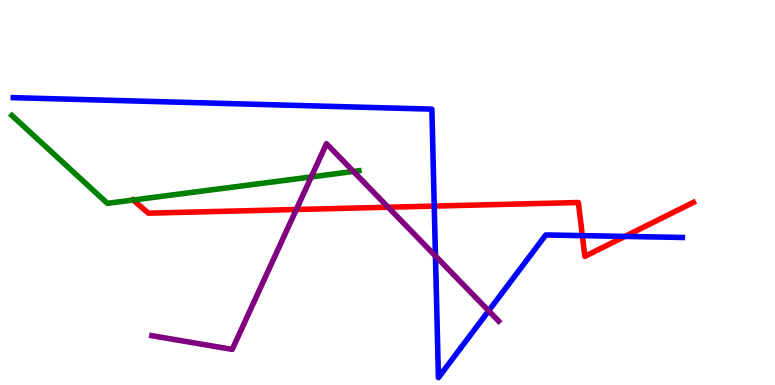[{'lines': ['blue', 'red'], 'intersections': [{'x': 5.6, 'y': 4.65}, {'x': 7.51, 'y': 3.88}, {'x': 8.06, 'y': 3.86}]}, {'lines': ['green', 'red'], 'intersections': [{'x': 1.72, 'y': 4.8}]}, {'lines': ['purple', 'red'], 'intersections': [{'x': 3.82, 'y': 4.56}, {'x': 5.01, 'y': 4.62}]}, {'lines': ['blue', 'green'], 'intersections': []}, {'lines': ['blue', 'purple'], 'intersections': [{'x': 5.62, 'y': 3.35}, {'x': 6.31, 'y': 1.93}]}, {'lines': ['green', 'purple'], 'intersections': [{'x': 4.02, 'y': 5.4}, {'x': 4.56, 'y': 5.55}]}]